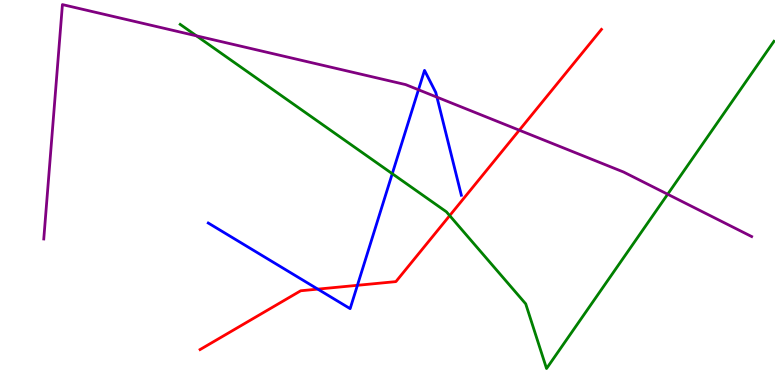[{'lines': ['blue', 'red'], 'intersections': [{'x': 4.1, 'y': 2.49}, {'x': 4.61, 'y': 2.59}]}, {'lines': ['green', 'red'], 'intersections': [{'x': 5.8, 'y': 4.4}]}, {'lines': ['purple', 'red'], 'intersections': [{'x': 6.7, 'y': 6.62}]}, {'lines': ['blue', 'green'], 'intersections': [{'x': 5.06, 'y': 5.49}]}, {'lines': ['blue', 'purple'], 'intersections': [{'x': 5.4, 'y': 7.67}, {'x': 5.64, 'y': 7.48}]}, {'lines': ['green', 'purple'], 'intersections': [{'x': 2.54, 'y': 9.07}, {'x': 8.62, 'y': 4.95}]}]